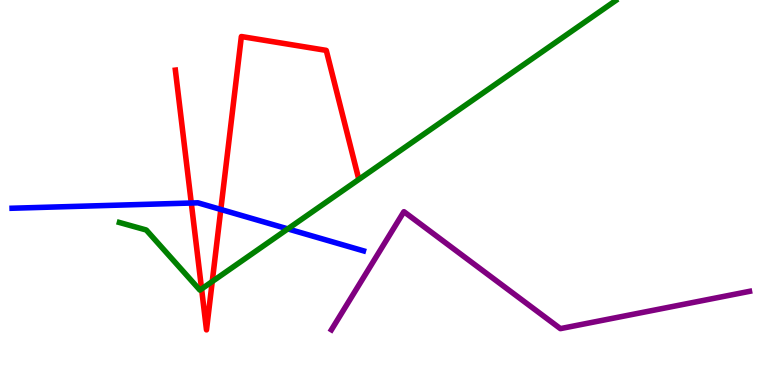[{'lines': ['blue', 'red'], 'intersections': [{'x': 2.47, 'y': 4.73}, {'x': 2.85, 'y': 4.56}]}, {'lines': ['green', 'red'], 'intersections': [{'x': 2.6, 'y': 2.5}, {'x': 2.74, 'y': 2.69}]}, {'lines': ['purple', 'red'], 'intersections': []}, {'lines': ['blue', 'green'], 'intersections': [{'x': 3.71, 'y': 4.05}]}, {'lines': ['blue', 'purple'], 'intersections': []}, {'lines': ['green', 'purple'], 'intersections': []}]